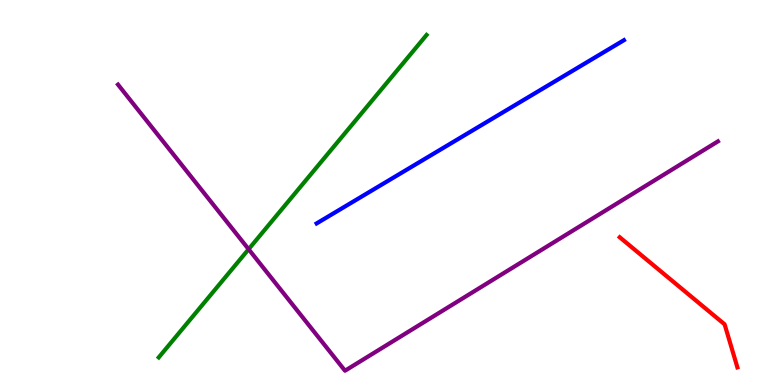[{'lines': ['blue', 'red'], 'intersections': []}, {'lines': ['green', 'red'], 'intersections': []}, {'lines': ['purple', 'red'], 'intersections': []}, {'lines': ['blue', 'green'], 'intersections': []}, {'lines': ['blue', 'purple'], 'intersections': []}, {'lines': ['green', 'purple'], 'intersections': [{'x': 3.21, 'y': 3.53}]}]